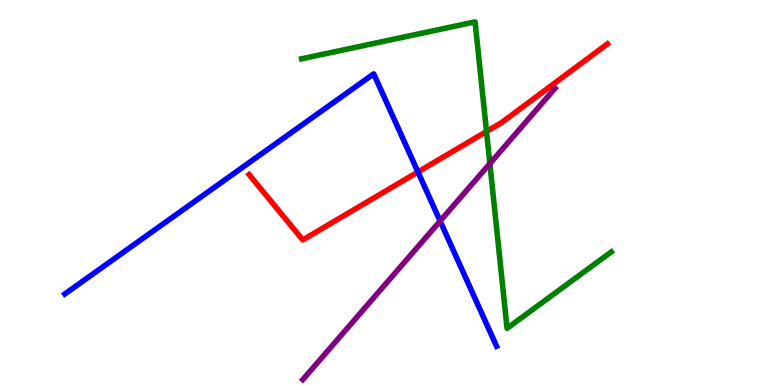[{'lines': ['blue', 'red'], 'intersections': [{'x': 5.39, 'y': 5.53}]}, {'lines': ['green', 'red'], 'intersections': [{'x': 6.28, 'y': 6.58}]}, {'lines': ['purple', 'red'], 'intersections': []}, {'lines': ['blue', 'green'], 'intersections': []}, {'lines': ['blue', 'purple'], 'intersections': [{'x': 5.68, 'y': 4.26}]}, {'lines': ['green', 'purple'], 'intersections': [{'x': 6.32, 'y': 5.75}]}]